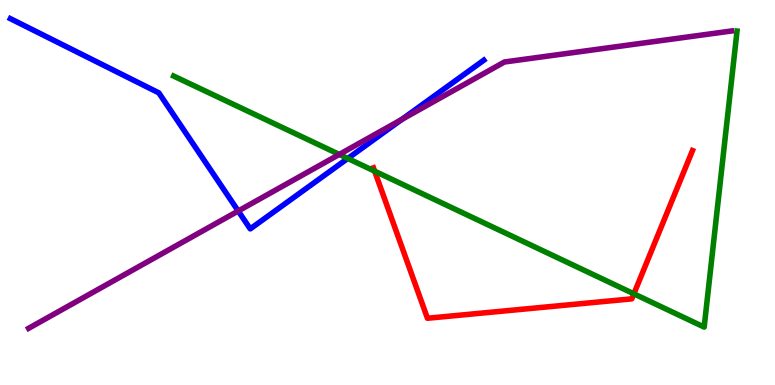[{'lines': ['blue', 'red'], 'intersections': []}, {'lines': ['green', 'red'], 'intersections': [{'x': 4.83, 'y': 5.55}, {'x': 8.18, 'y': 2.37}]}, {'lines': ['purple', 'red'], 'intersections': []}, {'lines': ['blue', 'green'], 'intersections': [{'x': 4.49, 'y': 5.88}]}, {'lines': ['blue', 'purple'], 'intersections': [{'x': 3.07, 'y': 4.52}, {'x': 5.18, 'y': 6.9}]}, {'lines': ['green', 'purple'], 'intersections': [{'x': 4.38, 'y': 5.99}]}]